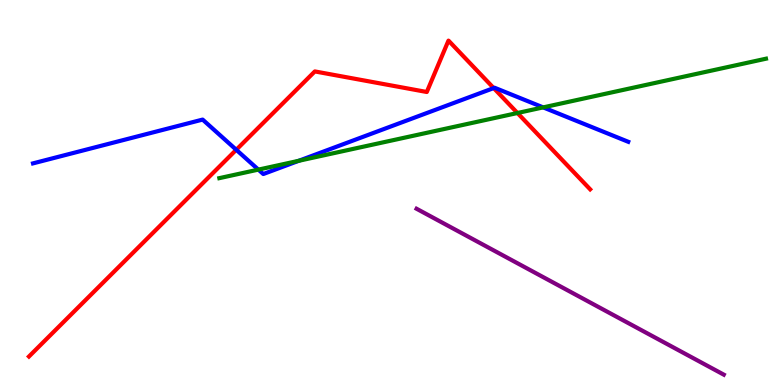[{'lines': ['blue', 'red'], 'intersections': [{'x': 3.05, 'y': 6.11}, {'x': 6.37, 'y': 7.71}]}, {'lines': ['green', 'red'], 'intersections': [{'x': 6.68, 'y': 7.06}]}, {'lines': ['purple', 'red'], 'intersections': []}, {'lines': ['blue', 'green'], 'intersections': [{'x': 3.33, 'y': 5.59}, {'x': 3.86, 'y': 5.82}, {'x': 7.01, 'y': 7.21}]}, {'lines': ['blue', 'purple'], 'intersections': []}, {'lines': ['green', 'purple'], 'intersections': []}]